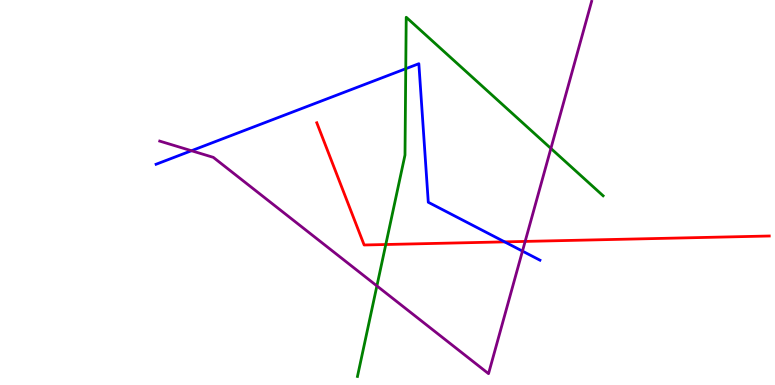[{'lines': ['blue', 'red'], 'intersections': [{'x': 6.51, 'y': 3.72}]}, {'lines': ['green', 'red'], 'intersections': [{'x': 4.98, 'y': 3.65}]}, {'lines': ['purple', 'red'], 'intersections': [{'x': 6.78, 'y': 3.73}]}, {'lines': ['blue', 'green'], 'intersections': [{'x': 5.24, 'y': 8.22}]}, {'lines': ['blue', 'purple'], 'intersections': [{'x': 2.47, 'y': 6.09}, {'x': 6.74, 'y': 3.48}]}, {'lines': ['green', 'purple'], 'intersections': [{'x': 4.86, 'y': 2.57}, {'x': 7.11, 'y': 6.14}]}]